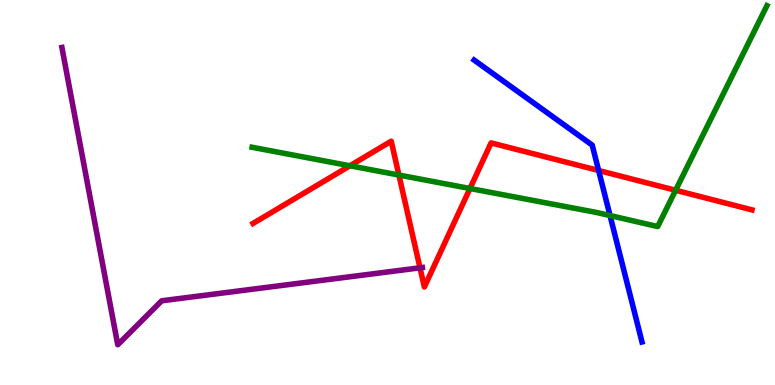[{'lines': ['blue', 'red'], 'intersections': [{'x': 7.72, 'y': 5.57}]}, {'lines': ['green', 'red'], 'intersections': [{'x': 4.52, 'y': 5.69}, {'x': 5.15, 'y': 5.45}, {'x': 6.06, 'y': 5.1}, {'x': 8.72, 'y': 5.06}]}, {'lines': ['purple', 'red'], 'intersections': [{'x': 5.42, 'y': 3.04}]}, {'lines': ['blue', 'green'], 'intersections': [{'x': 7.87, 'y': 4.4}]}, {'lines': ['blue', 'purple'], 'intersections': []}, {'lines': ['green', 'purple'], 'intersections': []}]